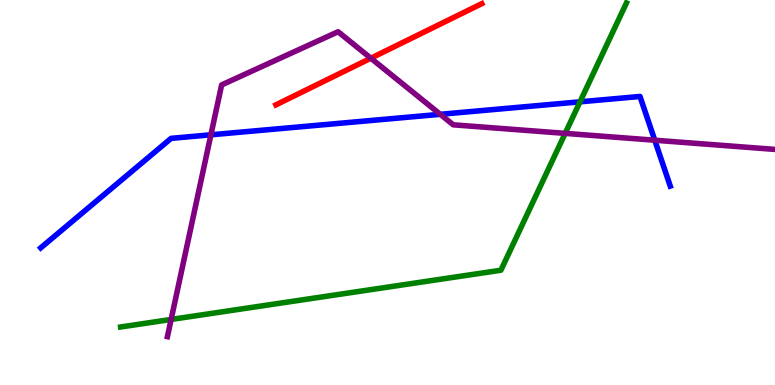[{'lines': ['blue', 'red'], 'intersections': []}, {'lines': ['green', 'red'], 'intersections': []}, {'lines': ['purple', 'red'], 'intersections': [{'x': 4.78, 'y': 8.49}]}, {'lines': ['blue', 'green'], 'intersections': [{'x': 7.48, 'y': 7.36}]}, {'lines': ['blue', 'purple'], 'intersections': [{'x': 2.72, 'y': 6.5}, {'x': 5.68, 'y': 7.03}, {'x': 8.45, 'y': 6.36}]}, {'lines': ['green', 'purple'], 'intersections': [{'x': 2.21, 'y': 1.7}, {'x': 7.29, 'y': 6.54}]}]